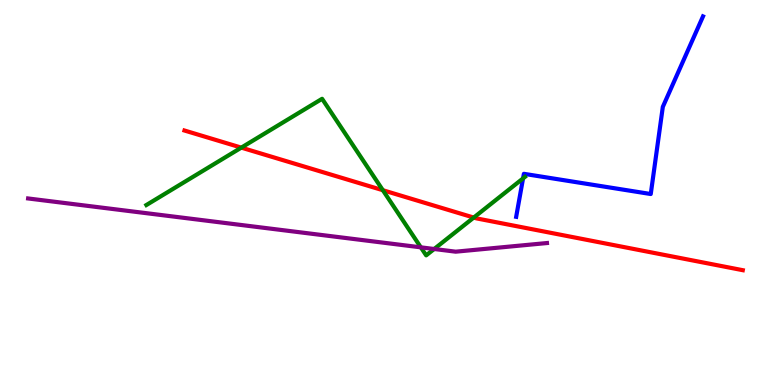[{'lines': ['blue', 'red'], 'intersections': []}, {'lines': ['green', 'red'], 'intersections': [{'x': 3.11, 'y': 6.17}, {'x': 4.94, 'y': 5.06}, {'x': 6.11, 'y': 4.35}]}, {'lines': ['purple', 'red'], 'intersections': []}, {'lines': ['blue', 'green'], 'intersections': [{'x': 6.75, 'y': 5.37}]}, {'lines': ['blue', 'purple'], 'intersections': []}, {'lines': ['green', 'purple'], 'intersections': [{'x': 5.43, 'y': 3.58}, {'x': 5.6, 'y': 3.53}]}]